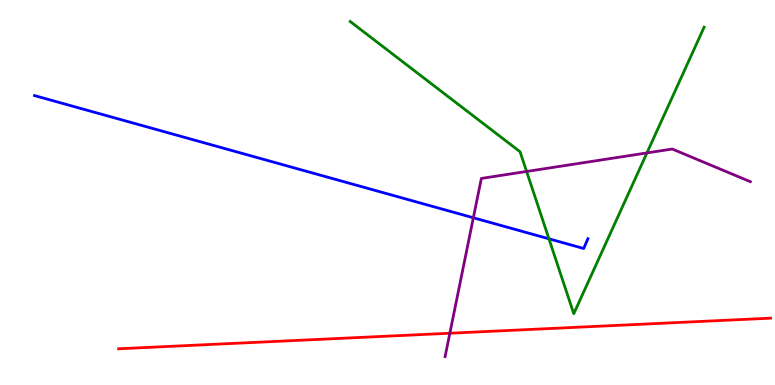[{'lines': ['blue', 'red'], 'intersections': []}, {'lines': ['green', 'red'], 'intersections': []}, {'lines': ['purple', 'red'], 'intersections': [{'x': 5.8, 'y': 1.34}]}, {'lines': ['blue', 'green'], 'intersections': [{'x': 7.08, 'y': 3.8}]}, {'lines': ['blue', 'purple'], 'intersections': [{'x': 6.11, 'y': 4.34}]}, {'lines': ['green', 'purple'], 'intersections': [{'x': 6.79, 'y': 5.55}, {'x': 8.35, 'y': 6.03}]}]